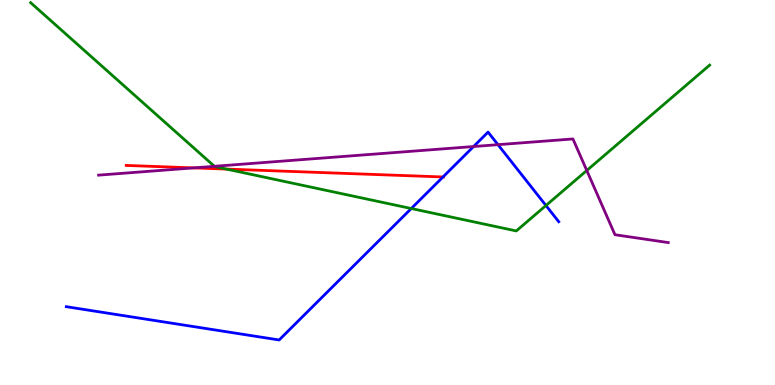[{'lines': ['blue', 'red'], 'intersections': [{'x': 5.72, 'y': 5.4}]}, {'lines': ['green', 'red'], 'intersections': [{'x': 2.92, 'y': 5.61}]}, {'lines': ['purple', 'red'], 'intersections': [{'x': 2.5, 'y': 5.64}]}, {'lines': ['blue', 'green'], 'intersections': [{'x': 5.31, 'y': 4.58}, {'x': 7.04, 'y': 4.66}]}, {'lines': ['blue', 'purple'], 'intersections': [{'x': 6.11, 'y': 6.19}, {'x': 6.43, 'y': 6.24}]}, {'lines': ['green', 'purple'], 'intersections': [{'x': 2.77, 'y': 5.68}, {'x': 7.57, 'y': 5.57}]}]